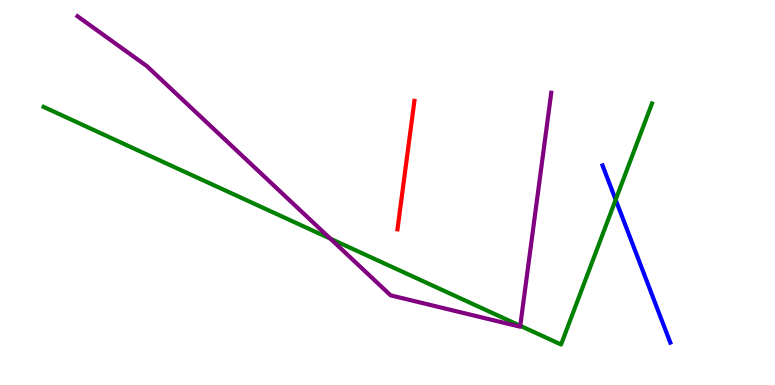[{'lines': ['blue', 'red'], 'intersections': []}, {'lines': ['green', 'red'], 'intersections': []}, {'lines': ['purple', 'red'], 'intersections': []}, {'lines': ['blue', 'green'], 'intersections': [{'x': 7.94, 'y': 4.81}]}, {'lines': ['blue', 'purple'], 'intersections': []}, {'lines': ['green', 'purple'], 'intersections': [{'x': 4.26, 'y': 3.8}, {'x': 6.71, 'y': 1.54}]}]